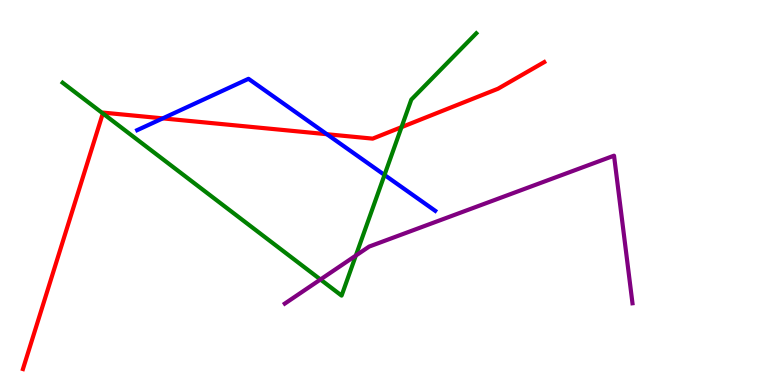[{'lines': ['blue', 'red'], 'intersections': [{'x': 2.1, 'y': 6.93}, {'x': 4.22, 'y': 6.51}]}, {'lines': ['green', 'red'], 'intersections': [{'x': 1.33, 'y': 7.05}, {'x': 5.18, 'y': 6.7}]}, {'lines': ['purple', 'red'], 'intersections': []}, {'lines': ['blue', 'green'], 'intersections': [{'x': 4.96, 'y': 5.46}]}, {'lines': ['blue', 'purple'], 'intersections': []}, {'lines': ['green', 'purple'], 'intersections': [{'x': 4.13, 'y': 2.74}, {'x': 4.59, 'y': 3.36}]}]